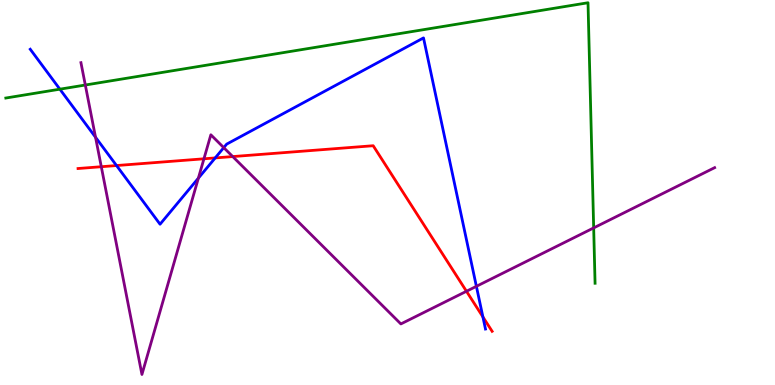[{'lines': ['blue', 'red'], 'intersections': [{'x': 1.5, 'y': 5.7}, {'x': 2.78, 'y': 5.9}, {'x': 6.23, 'y': 1.77}]}, {'lines': ['green', 'red'], 'intersections': []}, {'lines': ['purple', 'red'], 'intersections': [{'x': 1.31, 'y': 5.67}, {'x': 2.63, 'y': 5.88}, {'x': 3.0, 'y': 5.93}, {'x': 6.02, 'y': 2.43}]}, {'lines': ['blue', 'green'], 'intersections': [{'x': 0.773, 'y': 7.68}]}, {'lines': ['blue', 'purple'], 'intersections': [{'x': 1.23, 'y': 6.43}, {'x': 2.56, 'y': 5.37}, {'x': 2.89, 'y': 6.17}, {'x': 6.15, 'y': 2.56}]}, {'lines': ['green', 'purple'], 'intersections': [{'x': 1.1, 'y': 7.79}, {'x': 7.66, 'y': 4.08}]}]